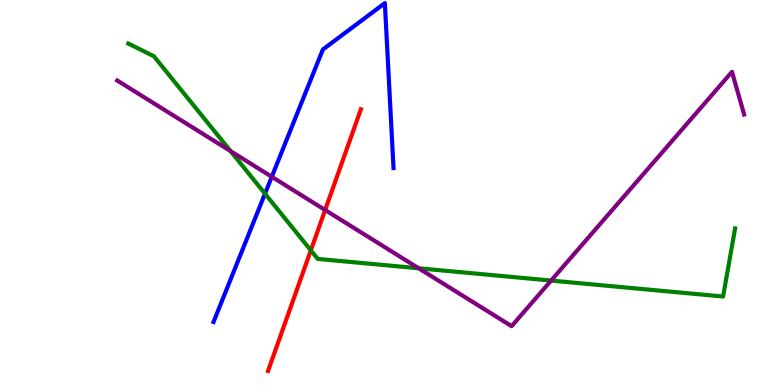[{'lines': ['blue', 'red'], 'intersections': []}, {'lines': ['green', 'red'], 'intersections': [{'x': 4.01, 'y': 3.5}]}, {'lines': ['purple', 'red'], 'intersections': [{'x': 4.2, 'y': 4.54}]}, {'lines': ['blue', 'green'], 'intersections': [{'x': 3.42, 'y': 4.97}]}, {'lines': ['blue', 'purple'], 'intersections': [{'x': 3.51, 'y': 5.41}]}, {'lines': ['green', 'purple'], 'intersections': [{'x': 2.98, 'y': 6.08}, {'x': 5.4, 'y': 3.03}, {'x': 7.11, 'y': 2.71}]}]